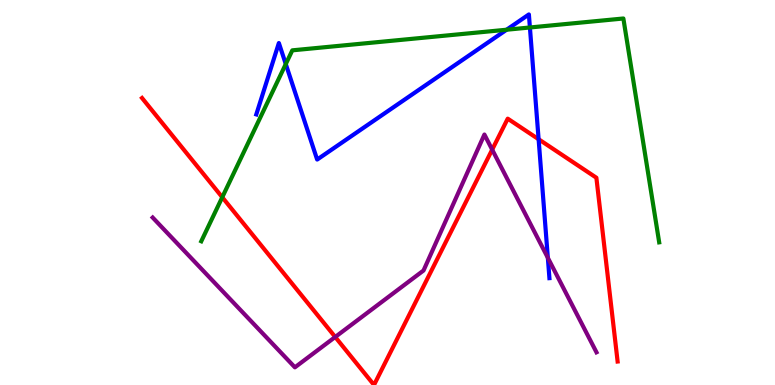[{'lines': ['blue', 'red'], 'intersections': [{'x': 6.95, 'y': 6.38}]}, {'lines': ['green', 'red'], 'intersections': [{'x': 2.87, 'y': 4.88}]}, {'lines': ['purple', 'red'], 'intersections': [{'x': 4.33, 'y': 1.25}, {'x': 6.35, 'y': 6.11}]}, {'lines': ['blue', 'green'], 'intersections': [{'x': 3.69, 'y': 8.34}, {'x': 6.54, 'y': 9.23}, {'x': 6.84, 'y': 9.29}]}, {'lines': ['blue', 'purple'], 'intersections': [{'x': 7.07, 'y': 3.3}]}, {'lines': ['green', 'purple'], 'intersections': []}]